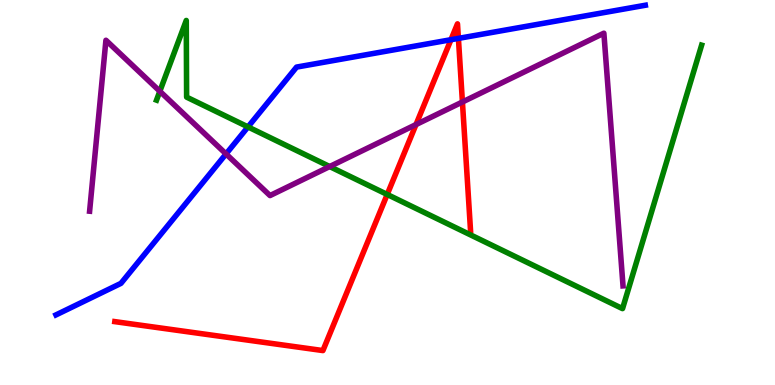[{'lines': ['blue', 'red'], 'intersections': [{'x': 5.82, 'y': 8.97}, {'x': 5.91, 'y': 9.0}]}, {'lines': ['green', 'red'], 'intersections': [{'x': 5.0, 'y': 4.95}]}, {'lines': ['purple', 'red'], 'intersections': [{'x': 5.37, 'y': 6.76}, {'x': 5.97, 'y': 7.35}]}, {'lines': ['blue', 'green'], 'intersections': [{'x': 3.2, 'y': 6.7}]}, {'lines': ['blue', 'purple'], 'intersections': [{'x': 2.92, 'y': 6.0}]}, {'lines': ['green', 'purple'], 'intersections': [{'x': 2.06, 'y': 7.63}, {'x': 4.25, 'y': 5.67}]}]